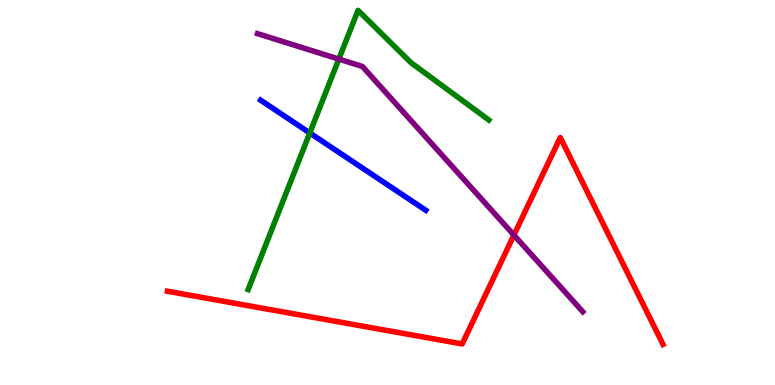[{'lines': ['blue', 'red'], 'intersections': []}, {'lines': ['green', 'red'], 'intersections': []}, {'lines': ['purple', 'red'], 'intersections': [{'x': 6.63, 'y': 3.89}]}, {'lines': ['blue', 'green'], 'intersections': [{'x': 4.0, 'y': 6.55}]}, {'lines': ['blue', 'purple'], 'intersections': []}, {'lines': ['green', 'purple'], 'intersections': [{'x': 4.37, 'y': 8.47}]}]